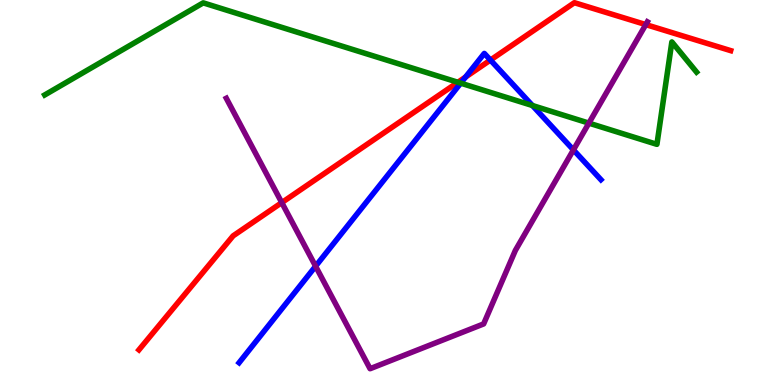[{'lines': ['blue', 'red'], 'intersections': [{'x': 6.01, 'y': 8.0}, {'x': 6.33, 'y': 8.44}]}, {'lines': ['green', 'red'], 'intersections': [{'x': 5.91, 'y': 7.86}]}, {'lines': ['purple', 'red'], 'intersections': [{'x': 3.64, 'y': 4.74}, {'x': 8.33, 'y': 9.36}]}, {'lines': ['blue', 'green'], 'intersections': [{'x': 5.94, 'y': 7.84}, {'x': 6.87, 'y': 7.26}]}, {'lines': ['blue', 'purple'], 'intersections': [{'x': 4.07, 'y': 3.09}, {'x': 7.4, 'y': 6.11}]}, {'lines': ['green', 'purple'], 'intersections': [{'x': 7.6, 'y': 6.8}]}]